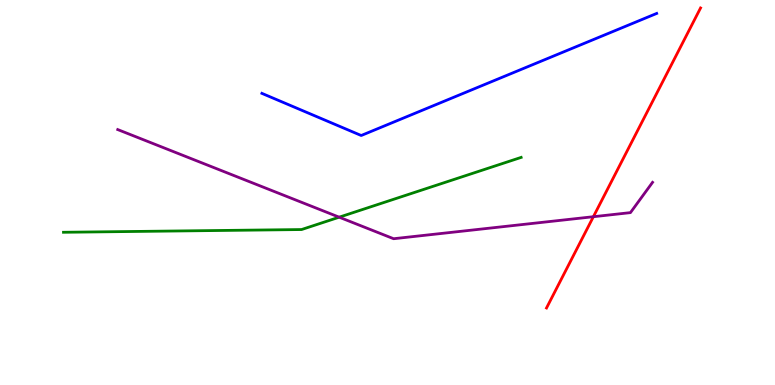[{'lines': ['blue', 'red'], 'intersections': []}, {'lines': ['green', 'red'], 'intersections': []}, {'lines': ['purple', 'red'], 'intersections': [{'x': 7.66, 'y': 4.37}]}, {'lines': ['blue', 'green'], 'intersections': []}, {'lines': ['blue', 'purple'], 'intersections': []}, {'lines': ['green', 'purple'], 'intersections': [{'x': 4.38, 'y': 4.36}]}]